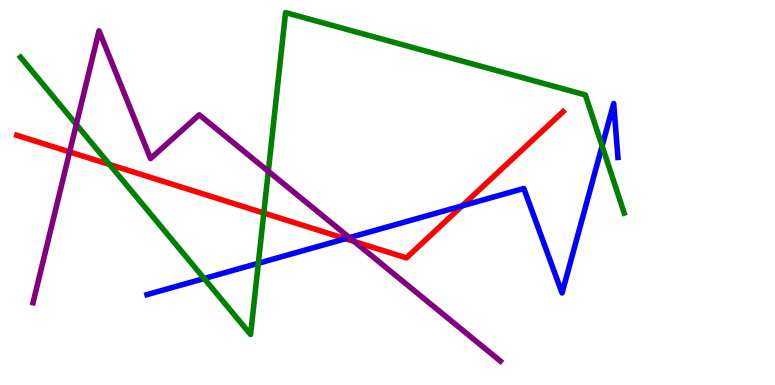[{'lines': ['blue', 'red'], 'intersections': [{'x': 4.46, 'y': 3.8}, {'x': 5.96, 'y': 4.65}]}, {'lines': ['green', 'red'], 'intersections': [{'x': 1.41, 'y': 5.73}, {'x': 3.4, 'y': 4.47}]}, {'lines': ['purple', 'red'], 'intersections': [{'x': 0.899, 'y': 6.05}, {'x': 4.57, 'y': 3.73}]}, {'lines': ['blue', 'green'], 'intersections': [{'x': 2.63, 'y': 2.77}, {'x': 3.33, 'y': 3.16}, {'x': 7.77, 'y': 6.21}]}, {'lines': ['blue', 'purple'], 'intersections': [{'x': 4.51, 'y': 3.83}]}, {'lines': ['green', 'purple'], 'intersections': [{'x': 0.985, 'y': 6.77}, {'x': 3.46, 'y': 5.55}]}]